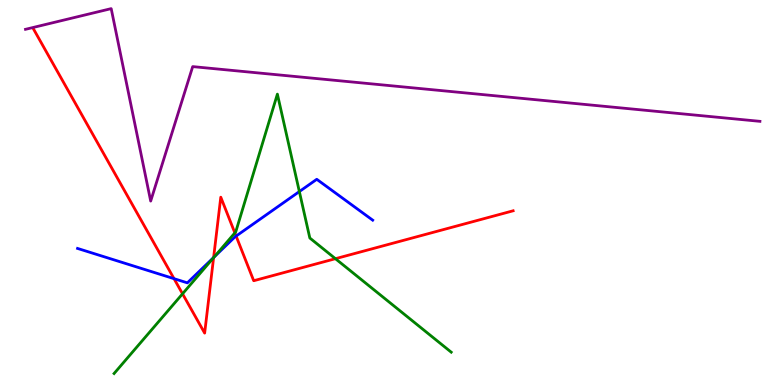[{'lines': ['blue', 'red'], 'intersections': [{'x': 2.25, 'y': 2.76}, {'x': 2.76, 'y': 3.31}, {'x': 3.05, 'y': 3.87}]}, {'lines': ['green', 'red'], 'intersections': [{'x': 2.36, 'y': 2.37}, {'x': 2.76, 'y': 3.31}, {'x': 3.03, 'y': 3.95}, {'x': 4.33, 'y': 3.28}]}, {'lines': ['purple', 'red'], 'intersections': []}, {'lines': ['blue', 'green'], 'intersections': [{'x': 2.76, 'y': 3.33}, {'x': 3.86, 'y': 5.02}]}, {'lines': ['blue', 'purple'], 'intersections': []}, {'lines': ['green', 'purple'], 'intersections': []}]